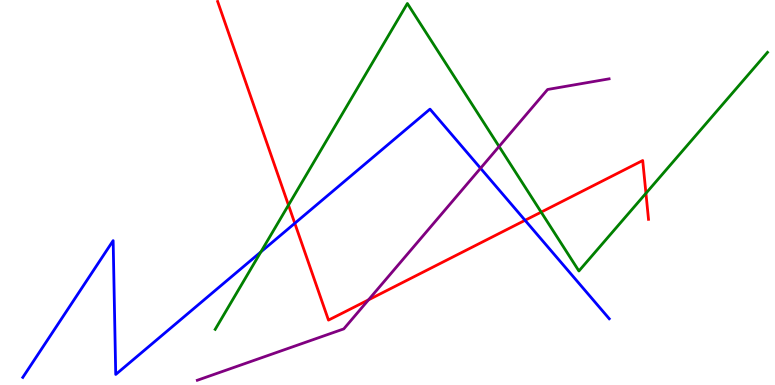[{'lines': ['blue', 'red'], 'intersections': [{'x': 3.8, 'y': 4.2}, {'x': 6.77, 'y': 4.28}]}, {'lines': ['green', 'red'], 'intersections': [{'x': 3.72, 'y': 4.67}, {'x': 6.98, 'y': 4.49}, {'x': 8.33, 'y': 4.98}]}, {'lines': ['purple', 'red'], 'intersections': [{'x': 4.75, 'y': 2.21}]}, {'lines': ['blue', 'green'], 'intersections': [{'x': 3.37, 'y': 3.46}]}, {'lines': ['blue', 'purple'], 'intersections': [{'x': 6.2, 'y': 5.63}]}, {'lines': ['green', 'purple'], 'intersections': [{'x': 6.44, 'y': 6.2}]}]